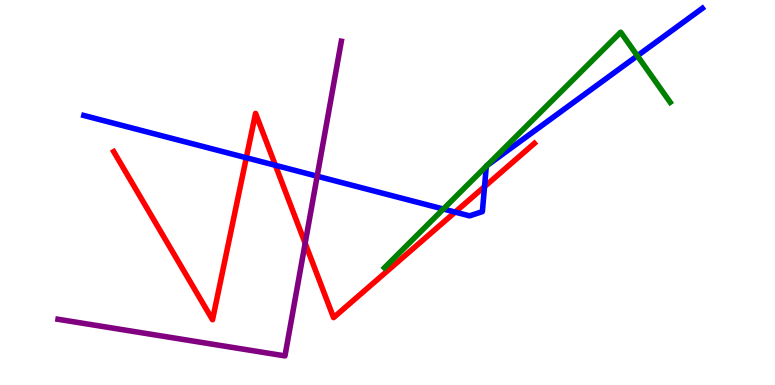[{'lines': ['blue', 'red'], 'intersections': [{'x': 3.18, 'y': 5.9}, {'x': 3.55, 'y': 5.71}, {'x': 5.87, 'y': 4.49}, {'x': 6.25, 'y': 5.15}]}, {'lines': ['green', 'red'], 'intersections': []}, {'lines': ['purple', 'red'], 'intersections': [{'x': 3.94, 'y': 3.68}]}, {'lines': ['blue', 'green'], 'intersections': [{'x': 5.72, 'y': 4.57}, {'x': 6.27, 'y': 5.68}, {'x': 6.28, 'y': 5.69}, {'x': 8.22, 'y': 8.55}]}, {'lines': ['blue', 'purple'], 'intersections': [{'x': 4.09, 'y': 5.42}]}, {'lines': ['green', 'purple'], 'intersections': []}]